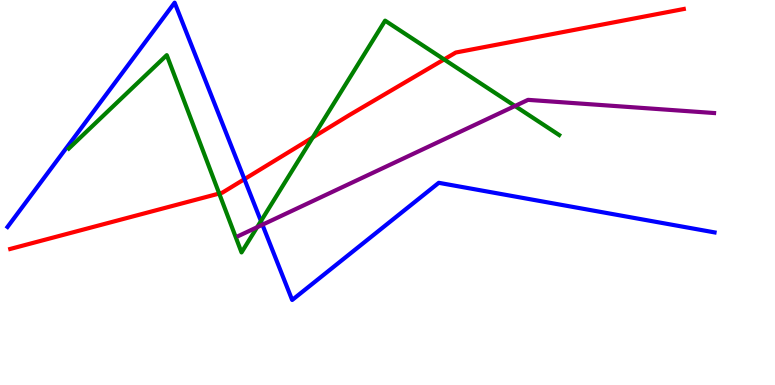[{'lines': ['blue', 'red'], 'intersections': [{'x': 3.15, 'y': 5.35}]}, {'lines': ['green', 'red'], 'intersections': [{'x': 2.83, 'y': 4.97}, {'x': 4.04, 'y': 6.43}, {'x': 5.73, 'y': 8.46}]}, {'lines': ['purple', 'red'], 'intersections': []}, {'lines': ['blue', 'green'], 'intersections': [{'x': 3.37, 'y': 4.26}]}, {'lines': ['blue', 'purple'], 'intersections': [{'x': 3.39, 'y': 4.16}]}, {'lines': ['green', 'purple'], 'intersections': [{'x': 3.32, 'y': 4.1}, {'x': 6.65, 'y': 7.25}]}]